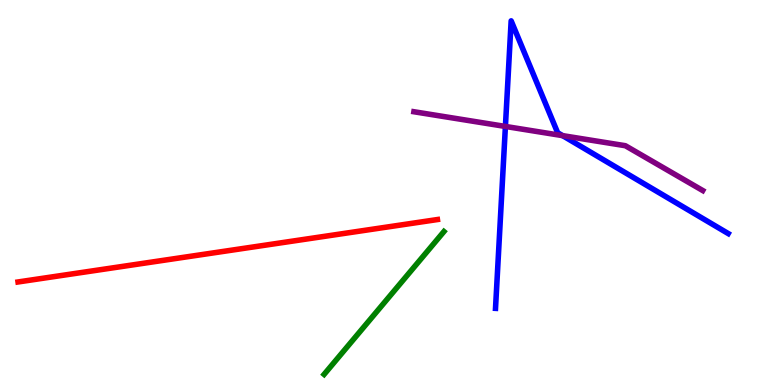[{'lines': ['blue', 'red'], 'intersections': []}, {'lines': ['green', 'red'], 'intersections': []}, {'lines': ['purple', 'red'], 'intersections': []}, {'lines': ['blue', 'green'], 'intersections': []}, {'lines': ['blue', 'purple'], 'intersections': [{'x': 6.52, 'y': 6.72}, {'x': 7.26, 'y': 6.48}]}, {'lines': ['green', 'purple'], 'intersections': []}]